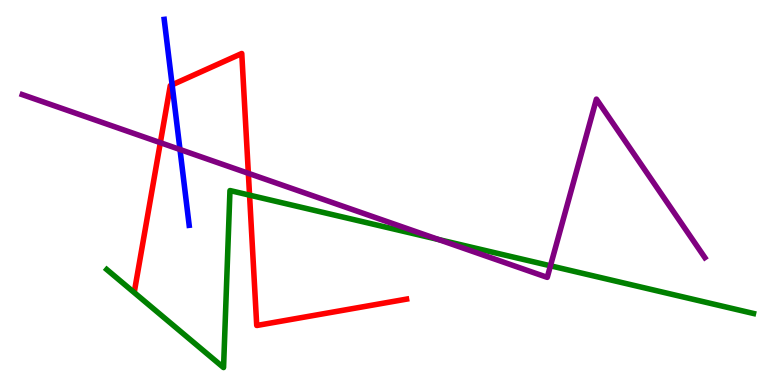[{'lines': ['blue', 'red'], 'intersections': [{'x': 2.22, 'y': 7.8}]}, {'lines': ['green', 'red'], 'intersections': [{'x': 3.22, 'y': 4.93}]}, {'lines': ['purple', 'red'], 'intersections': [{'x': 2.07, 'y': 6.29}, {'x': 3.2, 'y': 5.5}]}, {'lines': ['blue', 'green'], 'intersections': []}, {'lines': ['blue', 'purple'], 'intersections': [{'x': 2.32, 'y': 6.12}]}, {'lines': ['green', 'purple'], 'intersections': [{'x': 5.66, 'y': 3.78}, {'x': 7.1, 'y': 3.1}]}]